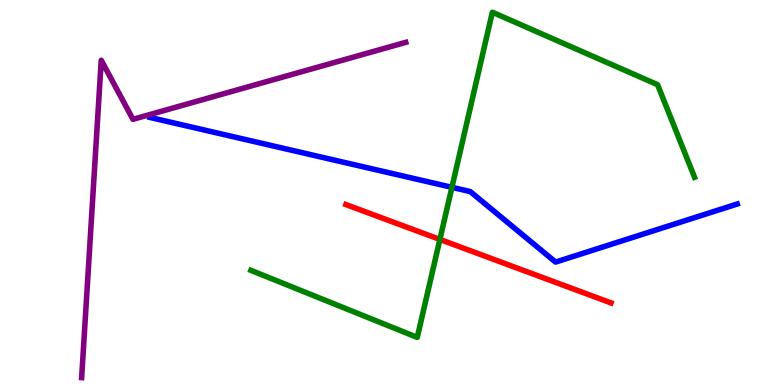[{'lines': ['blue', 'red'], 'intersections': []}, {'lines': ['green', 'red'], 'intersections': [{'x': 5.68, 'y': 3.78}]}, {'lines': ['purple', 'red'], 'intersections': []}, {'lines': ['blue', 'green'], 'intersections': [{'x': 5.83, 'y': 5.13}]}, {'lines': ['blue', 'purple'], 'intersections': []}, {'lines': ['green', 'purple'], 'intersections': []}]